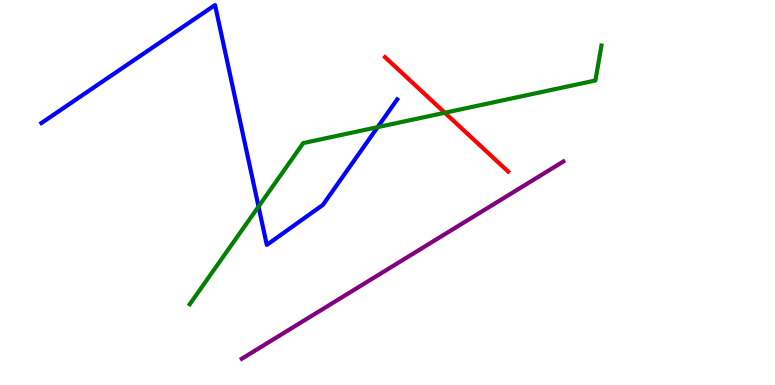[{'lines': ['blue', 'red'], 'intersections': []}, {'lines': ['green', 'red'], 'intersections': [{'x': 5.74, 'y': 7.07}]}, {'lines': ['purple', 'red'], 'intersections': []}, {'lines': ['blue', 'green'], 'intersections': [{'x': 3.34, 'y': 4.63}, {'x': 4.87, 'y': 6.7}]}, {'lines': ['blue', 'purple'], 'intersections': []}, {'lines': ['green', 'purple'], 'intersections': []}]